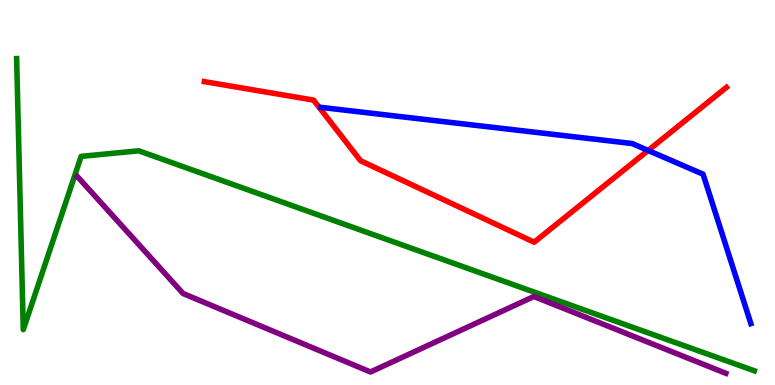[{'lines': ['blue', 'red'], 'intersections': [{'x': 8.36, 'y': 6.09}]}, {'lines': ['green', 'red'], 'intersections': []}, {'lines': ['purple', 'red'], 'intersections': []}, {'lines': ['blue', 'green'], 'intersections': []}, {'lines': ['blue', 'purple'], 'intersections': []}, {'lines': ['green', 'purple'], 'intersections': []}]